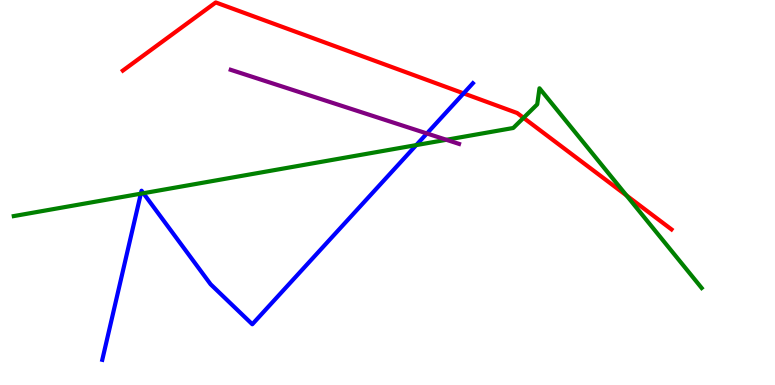[{'lines': ['blue', 'red'], 'intersections': [{'x': 5.98, 'y': 7.57}]}, {'lines': ['green', 'red'], 'intersections': [{'x': 6.76, 'y': 6.94}, {'x': 8.08, 'y': 4.92}]}, {'lines': ['purple', 'red'], 'intersections': []}, {'lines': ['blue', 'green'], 'intersections': [{'x': 1.82, 'y': 4.97}, {'x': 1.85, 'y': 4.98}, {'x': 5.37, 'y': 6.23}]}, {'lines': ['blue', 'purple'], 'intersections': [{'x': 5.51, 'y': 6.53}]}, {'lines': ['green', 'purple'], 'intersections': [{'x': 5.76, 'y': 6.37}]}]